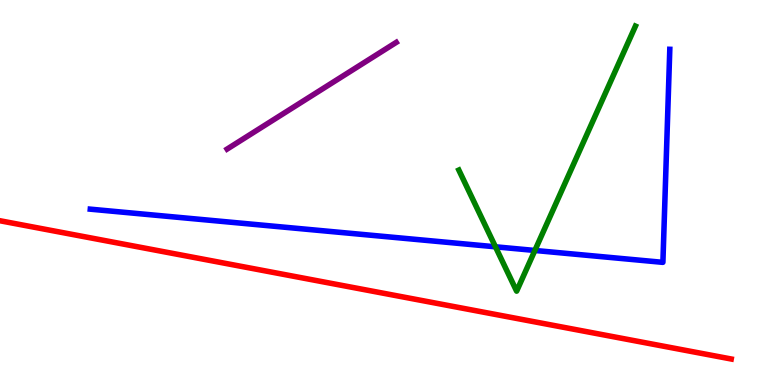[{'lines': ['blue', 'red'], 'intersections': []}, {'lines': ['green', 'red'], 'intersections': []}, {'lines': ['purple', 'red'], 'intersections': []}, {'lines': ['blue', 'green'], 'intersections': [{'x': 6.39, 'y': 3.59}, {'x': 6.9, 'y': 3.49}]}, {'lines': ['blue', 'purple'], 'intersections': []}, {'lines': ['green', 'purple'], 'intersections': []}]